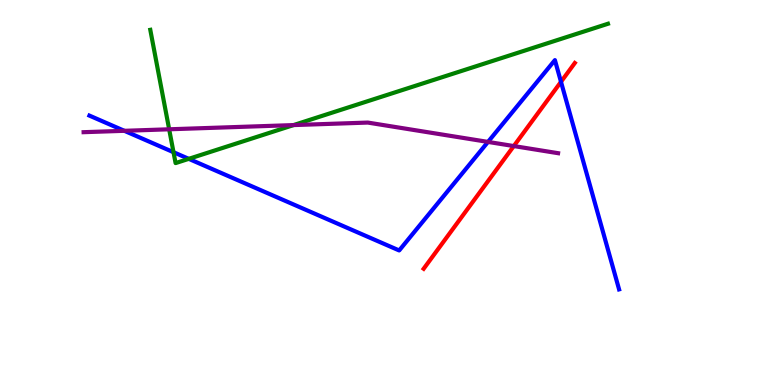[{'lines': ['blue', 'red'], 'intersections': [{'x': 7.24, 'y': 7.87}]}, {'lines': ['green', 'red'], 'intersections': []}, {'lines': ['purple', 'red'], 'intersections': [{'x': 6.63, 'y': 6.21}]}, {'lines': ['blue', 'green'], 'intersections': [{'x': 2.24, 'y': 6.05}, {'x': 2.44, 'y': 5.87}]}, {'lines': ['blue', 'purple'], 'intersections': [{'x': 1.6, 'y': 6.6}, {'x': 6.3, 'y': 6.31}]}, {'lines': ['green', 'purple'], 'intersections': [{'x': 2.18, 'y': 6.64}, {'x': 3.79, 'y': 6.75}]}]